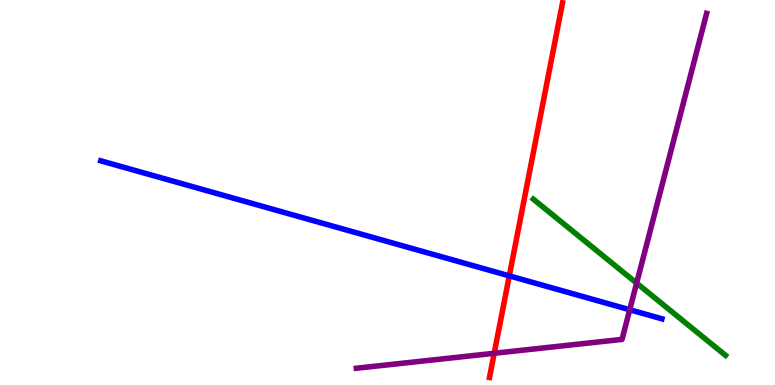[{'lines': ['blue', 'red'], 'intersections': [{'x': 6.57, 'y': 2.84}]}, {'lines': ['green', 'red'], 'intersections': []}, {'lines': ['purple', 'red'], 'intersections': [{'x': 6.38, 'y': 0.824}]}, {'lines': ['blue', 'green'], 'intersections': []}, {'lines': ['blue', 'purple'], 'intersections': [{'x': 8.13, 'y': 1.95}]}, {'lines': ['green', 'purple'], 'intersections': [{'x': 8.21, 'y': 2.65}]}]